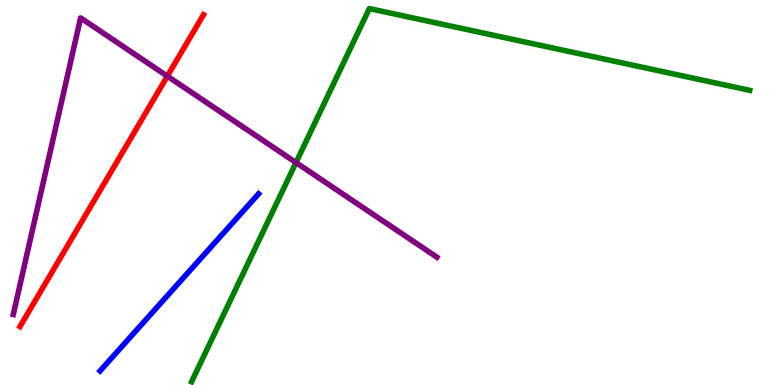[{'lines': ['blue', 'red'], 'intersections': []}, {'lines': ['green', 'red'], 'intersections': []}, {'lines': ['purple', 'red'], 'intersections': [{'x': 2.16, 'y': 8.02}]}, {'lines': ['blue', 'green'], 'intersections': []}, {'lines': ['blue', 'purple'], 'intersections': []}, {'lines': ['green', 'purple'], 'intersections': [{'x': 3.82, 'y': 5.78}]}]